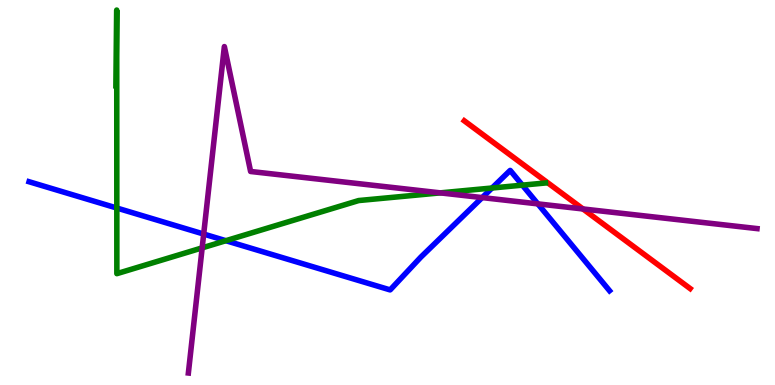[{'lines': ['blue', 'red'], 'intersections': []}, {'lines': ['green', 'red'], 'intersections': []}, {'lines': ['purple', 'red'], 'intersections': [{'x': 7.52, 'y': 4.57}]}, {'lines': ['blue', 'green'], 'intersections': [{'x': 1.51, 'y': 4.6}, {'x': 2.91, 'y': 3.75}, {'x': 6.35, 'y': 5.12}, {'x': 6.74, 'y': 5.19}]}, {'lines': ['blue', 'purple'], 'intersections': [{'x': 2.63, 'y': 3.92}, {'x': 6.22, 'y': 4.87}, {'x': 6.94, 'y': 4.7}]}, {'lines': ['green', 'purple'], 'intersections': [{'x': 2.61, 'y': 3.56}, {'x': 5.68, 'y': 4.99}]}]